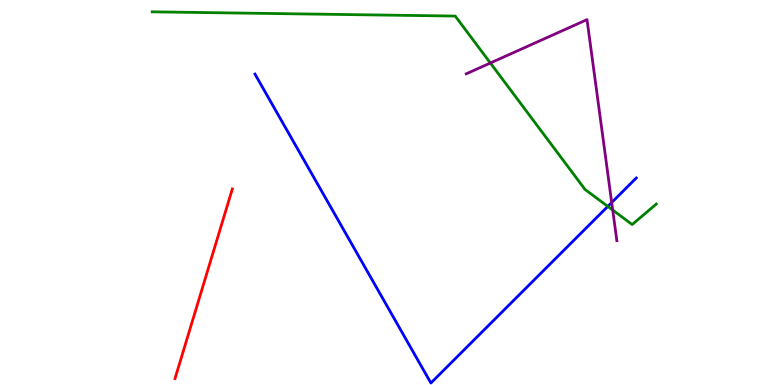[{'lines': ['blue', 'red'], 'intersections': []}, {'lines': ['green', 'red'], 'intersections': []}, {'lines': ['purple', 'red'], 'intersections': []}, {'lines': ['blue', 'green'], 'intersections': [{'x': 7.84, 'y': 4.64}]}, {'lines': ['blue', 'purple'], 'intersections': [{'x': 7.89, 'y': 4.74}]}, {'lines': ['green', 'purple'], 'intersections': [{'x': 6.33, 'y': 8.36}, {'x': 7.91, 'y': 4.54}]}]